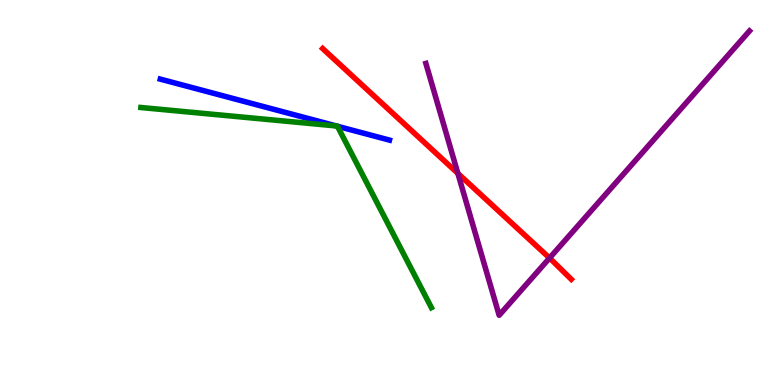[{'lines': ['blue', 'red'], 'intersections': []}, {'lines': ['green', 'red'], 'intersections': []}, {'lines': ['purple', 'red'], 'intersections': [{'x': 5.91, 'y': 5.5}, {'x': 7.09, 'y': 3.3}]}, {'lines': ['blue', 'green'], 'intersections': [{'x': 4.34, 'y': 6.73}, {'x': 4.35, 'y': 6.72}]}, {'lines': ['blue', 'purple'], 'intersections': []}, {'lines': ['green', 'purple'], 'intersections': []}]